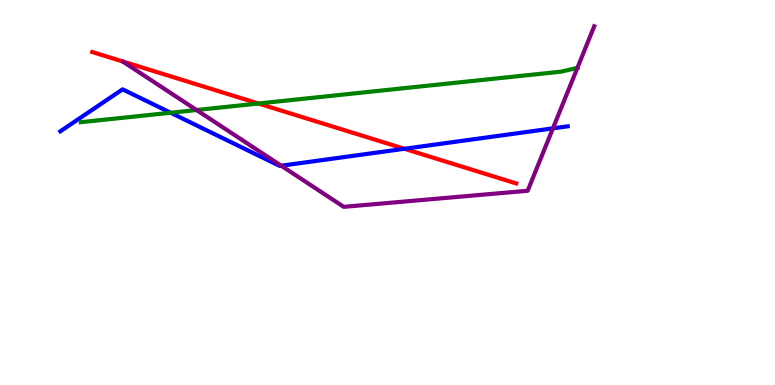[{'lines': ['blue', 'red'], 'intersections': [{'x': 5.22, 'y': 6.14}]}, {'lines': ['green', 'red'], 'intersections': [{'x': 3.33, 'y': 7.31}]}, {'lines': ['purple', 'red'], 'intersections': []}, {'lines': ['blue', 'green'], 'intersections': [{'x': 2.2, 'y': 7.07}]}, {'lines': ['blue', 'purple'], 'intersections': [{'x': 3.63, 'y': 5.7}, {'x': 7.13, 'y': 6.67}]}, {'lines': ['green', 'purple'], 'intersections': [{'x': 2.54, 'y': 7.14}, {'x': 7.45, 'y': 8.24}]}]